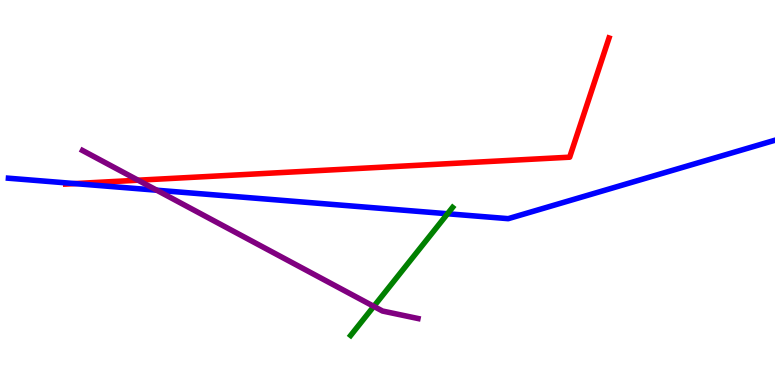[{'lines': ['blue', 'red'], 'intersections': [{'x': 0.966, 'y': 5.23}]}, {'lines': ['green', 'red'], 'intersections': []}, {'lines': ['purple', 'red'], 'intersections': [{'x': 1.78, 'y': 5.32}]}, {'lines': ['blue', 'green'], 'intersections': [{'x': 5.77, 'y': 4.45}]}, {'lines': ['blue', 'purple'], 'intersections': [{'x': 2.02, 'y': 5.06}]}, {'lines': ['green', 'purple'], 'intersections': [{'x': 4.82, 'y': 2.04}]}]